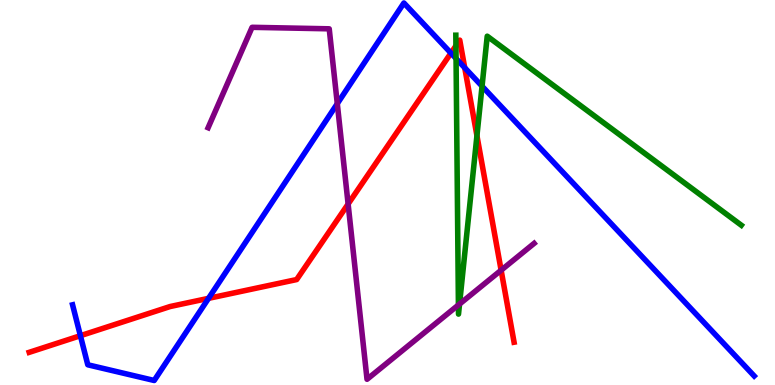[{'lines': ['blue', 'red'], 'intersections': [{'x': 1.04, 'y': 1.28}, {'x': 2.69, 'y': 2.25}, {'x': 5.82, 'y': 8.62}, {'x': 6.0, 'y': 8.24}]}, {'lines': ['green', 'red'], 'intersections': [{'x': 5.88, 'y': 8.81}, {'x': 6.15, 'y': 6.48}]}, {'lines': ['purple', 'red'], 'intersections': [{'x': 4.49, 'y': 4.7}, {'x': 6.47, 'y': 2.98}]}, {'lines': ['blue', 'green'], 'intersections': [{'x': 5.88, 'y': 8.48}, {'x': 6.22, 'y': 7.76}]}, {'lines': ['blue', 'purple'], 'intersections': [{'x': 4.35, 'y': 7.31}]}, {'lines': ['green', 'purple'], 'intersections': [{'x': 5.92, 'y': 2.08}, {'x': 5.93, 'y': 2.1}]}]